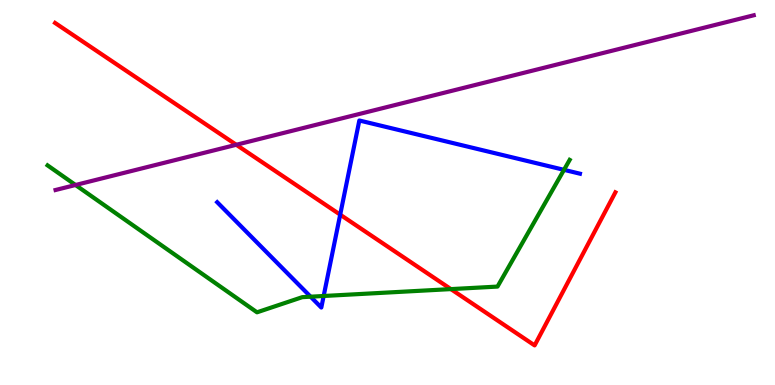[{'lines': ['blue', 'red'], 'intersections': [{'x': 4.39, 'y': 4.42}]}, {'lines': ['green', 'red'], 'intersections': [{'x': 5.82, 'y': 2.49}]}, {'lines': ['purple', 'red'], 'intersections': [{'x': 3.05, 'y': 6.24}]}, {'lines': ['blue', 'green'], 'intersections': [{'x': 4.01, 'y': 2.29}, {'x': 4.18, 'y': 2.31}, {'x': 7.28, 'y': 5.59}]}, {'lines': ['blue', 'purple'], 'intersections': []}, {'lines': ['green', 'purple'], 'intersections': [{'x': 0.975, 'y': 5.19}]}]